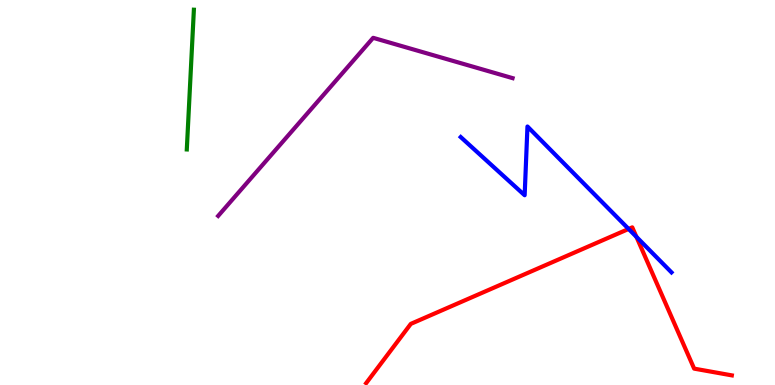[{'lines': ['blue', 'red'], 'intersections': [{'x': 8.11, 'y': 4.05}, {'x': 8.21, 'y': 3.85}]}, {'lines': ['green', 'red'], 'intersections': []}, {'lines': ['purple', 'red'], 'intersections': []}, {'lines': ['blue', 'green'], 'intersections': []}, {'lines': ['blue', 'purple'], 'intersections': []}, {'lines': ['green', 'purple'], 'intersections': []}]